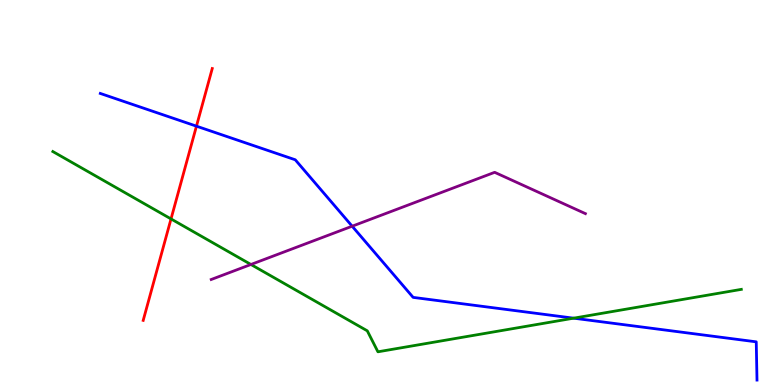[{'lines': ['blue', 'red'], 'intersections': [{'x': 2.53, 'y': 6.72}]}, {'lines': ['green', 'red'], 'intersections': [{'x': 2.21, 'y': 4.31}]}, {'lines': ['purple', 'red'], 'intersections': []}, {'lines': ['blue', 'green'], 'intersections': [{'x': 7.4, 'y': 1.74}]}, {'lines': ['blue', 'purple'], 'intersections': [{'x': 4.54, 'y': 4.12}]}, {'lines': ['green', 'purple'], 'intersections': [{'x': 3.24, 'y': 3.13}]}]